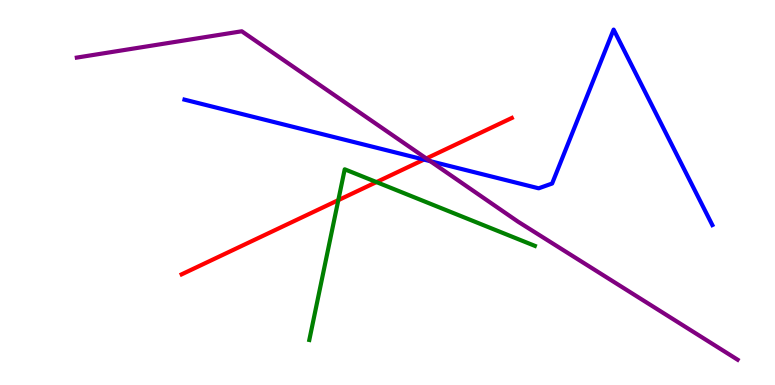[{'lines': ['blue', 'red'], 'intersections': [{'x': 5.47, 'y': 5.85}]}, {'lines': ['green', 'red'], 'intersections': [{'x': 4.37, 'y': 4.8}, {'x': 4.86, 'y': 5.27}]}, {'lines': ['purple', 'red'], 'intersections': [{'x': 5.5, 'y': 5.88}]}, {'lines': ['blue', 'green'], 'intersections': []}, {'lines': ['blue', 'purple'], 'intersections': [{'x': 5.55, 'y': 5.81}]}, {'lines': ['green', 'purple'], 'intersections': []}]